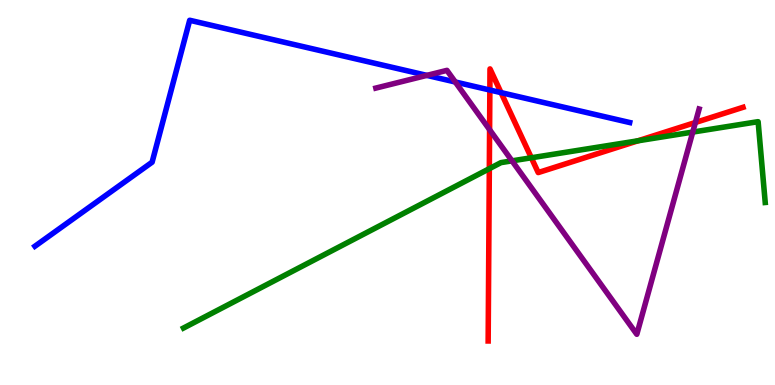[{'lines': ['blue', 'red'], 'intersections': [{'x': 6.32, 'y': 7.66}, {'x': 6.47, 'y': 7.59}]}, {'lines': ['green', 'red'], 'intersections': [{'x': 6.31, 'y': 5.62}, {'x': 6.86, 'y': 5.9}, {'x': 8.23, 'y': 6.34}]}, {'lines': ['purple', 'red'], 'intersections': [{'x': 6.32, 'y': 6.63}, {'x': 8.97, 'y': 6.82}]}, {'lines': ['blue', 'green'], 'intersections': []}, {'lines': ['blue', 'purple'], 'intersections': [{'x': 5.51, 'y': 8.04}, {'x': 5.87, 'y': 7.87}]}, {'lines': ['green', 'purple'], 'intersections': [{'x': 6.61, 'y': 5.82}, {'x': 8.94, 'y': 6.57}]}]